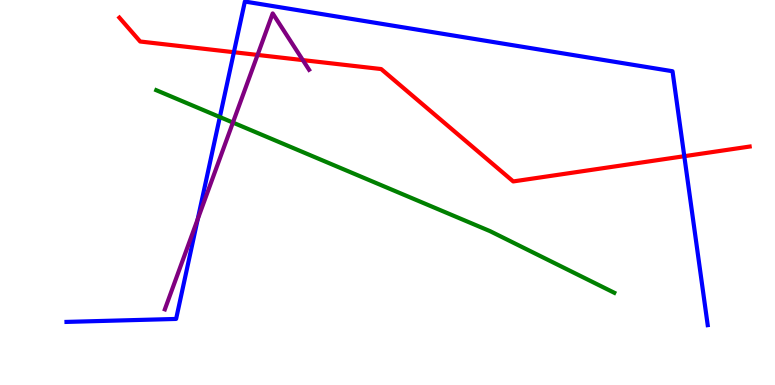[{'lines': ['blue', 'red'], 'intersections': [{'x': 3.02, 'y': 8.64}, {'x': 8.83, 'y': 5.94}]}, {'lines': ['green', 'red'], 'intersections': []}, {'lines': ['purple', 'red'], 'intersections': [{'x': 3.32, 'y': 8.57}, {'x': 3.91, 'y': 8.44}]}, {'lines': ['blue', 'green'], 'intersections': [{'x': 2.84, 'y': 6.96}]}, {'lines': ['blue', 'purple'], 'intersections': [{'x': 2.55, 'y': 4.31}]}, {'lines': ['green', 'purple'], 'intersections': [{'x': 3.01, 'y': 6.82}]}]